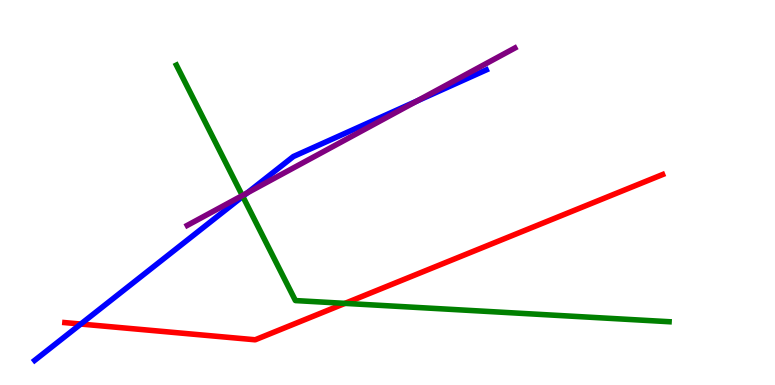[{'lines': ['blue', 'red'], 'intersections': [{'x': 1.04, 'y': 1.58}]}, {'lines': ['green', 'red'], 'intersections': [{'x': 4.45, 'y': 2.12}]}, {'lines': ['purple', 'red'], 'intersections': []}, {'lines': ['blue', 'green'], 'intersections': [{'x': 3.13, 'y': 4.9}]}, {'lines': ['blue', 'purple'], 'intersections': [{'x': 3.19, 'y': 4.99}, {'x': 5.38, 'y': 7.38}]}, {'lines': ['green', 'purple'], 'intersections': [{'x': 3.13, 'y': 4.92}]}]